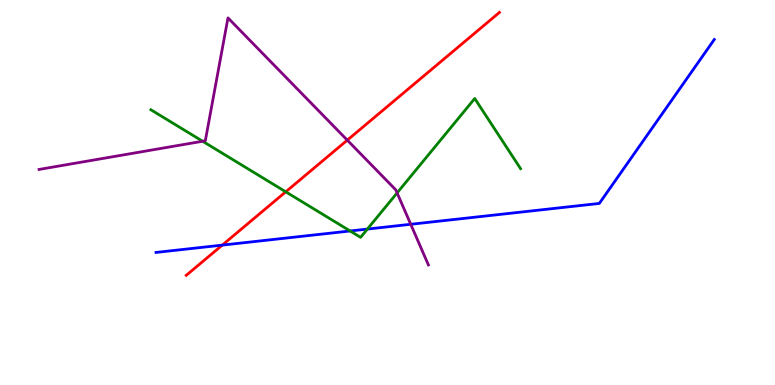[{'lines': ['blue', 'red'], 'intersections': [{'x': 2.87, 'y': 3.63}]}, {'lines': ['green', 'red'], 'intersections': [{'x': 3.69, 'y': 5.02}]}, {'lines': ['purple', 'red'], 'intersections': [{'x': 4.48, 'y': 6.36}]}, {'lines': ['blue', 'green'], 'intersections': [{'x': 4.52, 'y': 4.0}, {'x': 4.74, 'y': 4.05}]}, {'lines': ['blue', 'purple'], 'intersections': [{'x': 5.3, 'y': 4.17}]}, {'lines': ['green', 'purple'], 'intersections': [{'x': 2.61, 'y': 6.33}, {'x': 5.12, 'y': 4.99}]}]